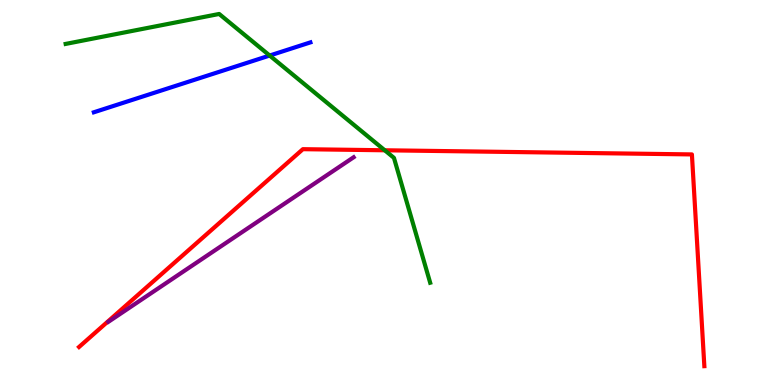[{'lines': ['blue', 'red'], 'intersections': []}, {'lines': ['green', 'red'], 'intersections': [{'x': 4.96, 'y': 6.1}]}, {'lines': ['purple', 'red'], 'intersections': []}, {'lines': ['blue', 'green'], 'intersections': [{'x': 3.48, 'y': 8.56}]}, {'lines': ['blue', 'purple'], 'intersections': []}, {'lines': ['green', 'purple'], 'intersections': []}]